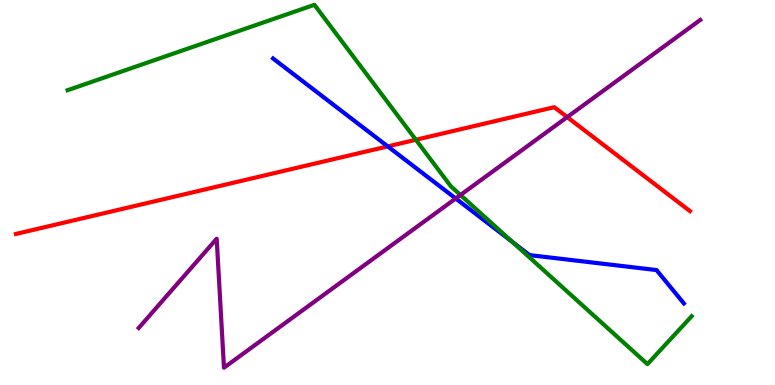[{'lines': ['blue', 'red'], 'intersections': [{'x': 5.0, 'y': 6.2}]}, {'lines': ['green', 'red'], 'intersections': [{'x': 5.37, 'y': 6.37}]}, {'lines': ['purple', 'red'], 'intersections': [{'x': 7.32, 'y': 6.96}]}, {'lines': ['blue', 'green'], 'intersections': [{'x': 6.61, 'y': 3.72}]}, {'lines': ['blue', 'purple'], 'intersections': [{'x': 5.88, 'y': 4.84}]}, {'lines': ['green', 'purple'], 'intersections': [{'x': 5.94, 'y': 4.93}]}]